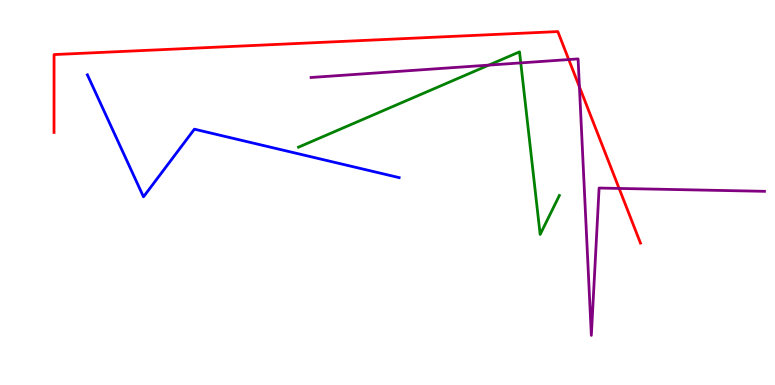[{'lines': ['blue', 'red'], 'intersections': []}, {'lines': ['green', 'red'], 'intersections': []}, {'lines': ['purple', 'red'], 'intersections': [{'x': 7.34, 'y': 8.45}, {'x': 7.48, 'y': 7.74}, {'x': 7.99, 'y': 5.11}]}, {'lines': ['blue', 'green'], 'intersections': []}, {'lines': ['blue', 'purple'], 'intersections': []}, {'lines': ['green', 'purple'], 'intersections': [{'x': 6.31, 'y': 8.31}, {'x': 6.72, 'y': 8.37}]}]